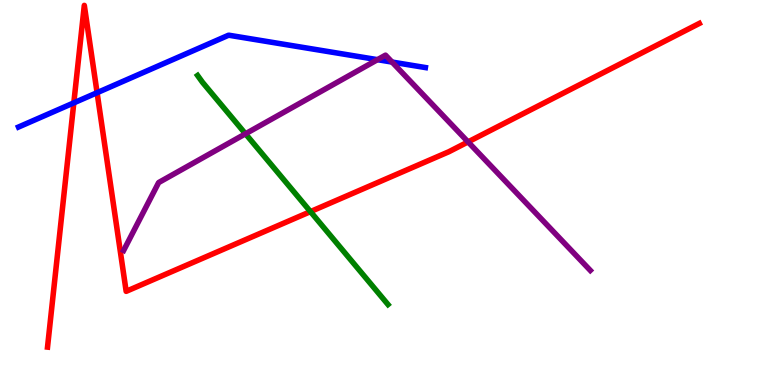[{'lines': ['blue', 'red'], 'intersections': [{'x': 0.952, 'y': 7.33}, {'x': 1.25, 'y': 7.59}]}, {'lines': ['green', 'red'], 'intersections': [{'x': 4.01, 'y': 4.5}]}, {'lines': ['purple', 'red'], 'intersections': [{'x': 6.04, 'y': 6.31}]}, {'lines': ['blue', 'green'], 'intersections': []}, {'lines': ['blue', 'purple'], 'intersections': [{'x': 4.87, 'y': 8.45}, {'x': 5.06, 'y': 8.39}]}, {'lines': ['green', 'purple'], 'intersections': [{'x': 3.17, 'y': 6.52}]}]